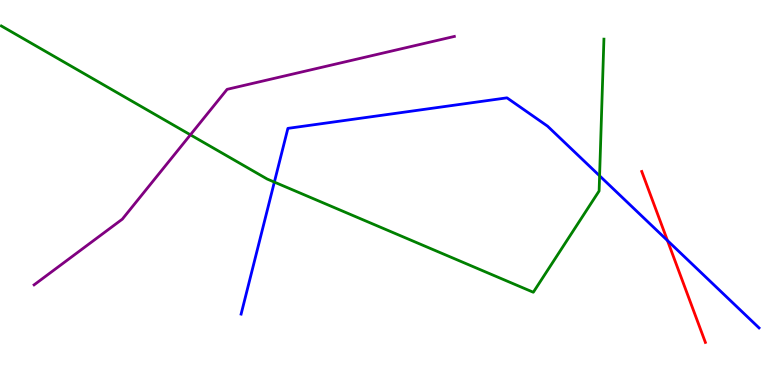[{'lines': ['blue', 'red'], 'intersections': [{'x': 8.61, 'y': 3.75}]}, {'lines': ['green', 'red'], 'intersections': []}, {'lines': ['purple', 'red'], 'intersections': []}, {'lines': ['blue', 'green'], 'intersections': [{'x': 3.54, 'y': 5.27}, {'x': 7.74, 'y': 5.43}]}, {'lines': ['blue', 'purple'], 'intersections': []}, {'lines': ['green', 'purple'], 'intersections': [{'x': 2.46, 'y': 6.5}]}]